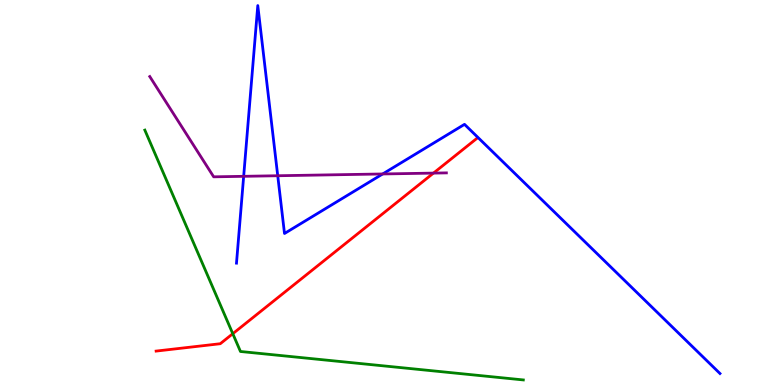[{'lines': ['blue', 'red'], 'intersections': []}, {'lines': ['green', 'red'], 'intersections': [{'x': 3.0, 'y': 1.33}]}, {'lines': ['purple', 'red'], 'intersections': [{'x': 5.59, 'y': 5.5}]}, {'lines': ['blue', 'green'], 'intersections': []}, {'lines': ['blue', 'purple'], 'intersections': [{'x': 3.14, 'y': 5.42}, {'x': 3.58, 'y': 5.44}, {'x': 4.94, 'y': 5.48}]}, {'lines': ['green', 'purple'], 'intersections': []}]